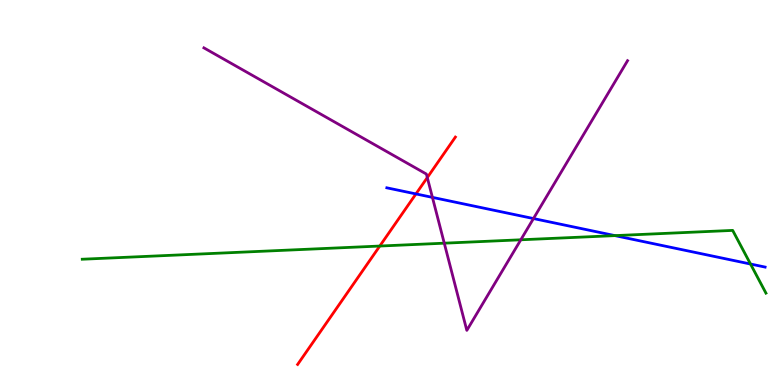[{'lines': ['blue', 'red'], 'intersections': [{'x': 5.37, 'y': 4.96}]}, {'lines': ['green', 'red'], 'intersections': [{'x': 4.9, 'y': 3.61}]}, {'lines': ['purple', 'red'], 'intersections': [{'x': 5.51, 'y': 5.39}]}, {'lines': ['blue', 'green'], 'intersections': [{'x': 7.93, 'y': 3.88}, {'x': 9.68, 'y': 3.14}]}, {'lines': ['blue', 'purple'], 'intersections': [{'x': 5.58, 'y': 4.87}, {'x': 6.88, 'y': 4.32}]}, {'lines': ['green', 'purple'], 'intersections': [{'x': 5.73, 'y': 3.68}, {'x': 6.72, 'y': 3.77}]}]